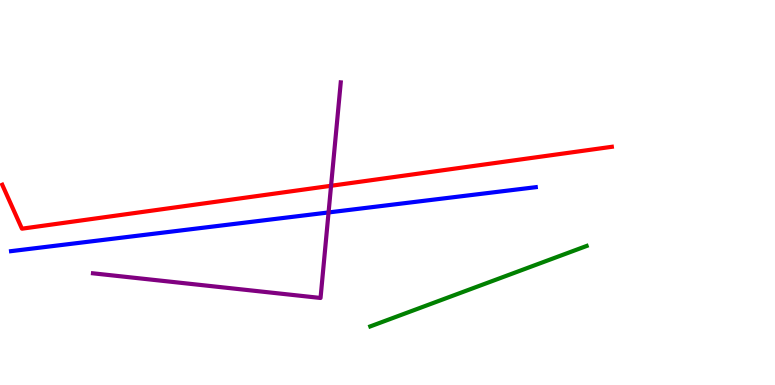[{'lines': ['blue', 'red'], 'intersections': []}, {'lines': ['green', 'red'], 'intersections': []}, {'lines': ['purple', 'red'], 'intersections': [{'x': 4.27, 'y': 5.17}]}, {'lines': ['blue', 'green'], 'intersections': []}, {'lines': ['blue', 'purple'], 'intersections': [{'x': 4.24, 'y': 4.48}]}, {'lines': ['green', 'purple'], 'intersections': []}]